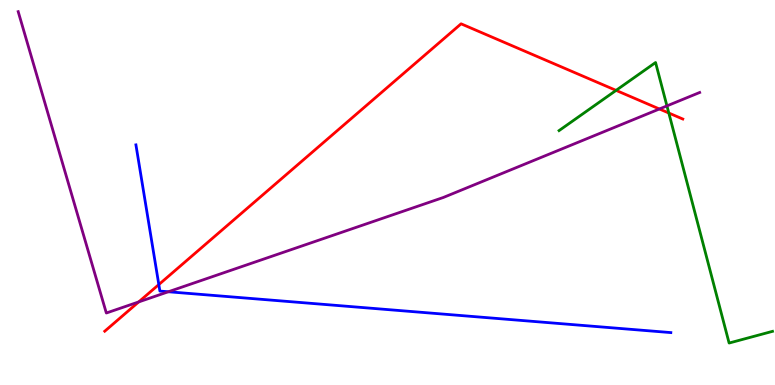[{'lines': ['blue', 'red'], 'intersections': [{'x': 2.05, 'y': 2.61}]}, {'lines': ['green', 'red'], 'intersections': [{'x': 7.95, 'y': 7.65}, {'x': 8.63, 'y': 7.06}]}, {'lines': ['purple', 'red'], 'intersections': [{'x': 1.79, 'y': 2.16}, {'x': 8.51, 'y': 7.17}]}, {'lines': ['blue', 'green'], 'intersections': []}, {'lines': ['blue', 'purple'], 'intersections': [{'x': 2.17, 'y': 2.42}]}, {'lines': ['green', 'purple'], 'intersections': [{'x': 8.61, 'y': 7.25}]}]